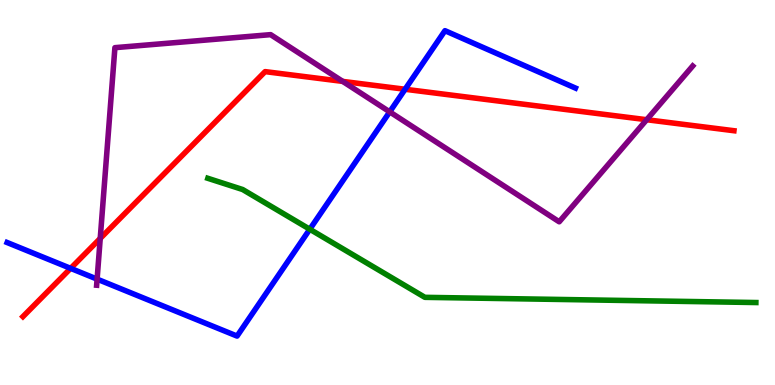[{'lines': ['blue', 'red'], 'intersections': [{'x': 0.911, 'y': 3.03}, {'x': 5.23, 'y': 7.68}]}, {'lines': ['green', 'red'], 'intersections': []}, {'lines': ['purple', 'red'], 'intersections': [{'x': 1.29, 'y': 3.81}, {'x': 4.42, 'y': 7.89}, {'x': 8.34, 'y': 6.89}]}, {'lines': ['blue', 'green'], 'intersections': [{'x': 4.0, 'y': 4.05}]}, {'lines': ['blue', 'purple'], 'intersections': [{'x': 1.25, 'y': 2.75}, {'x': 5.03, 'y': 7.09}]}, {'lines': ['green', 'purple'], 'intersections': []}]